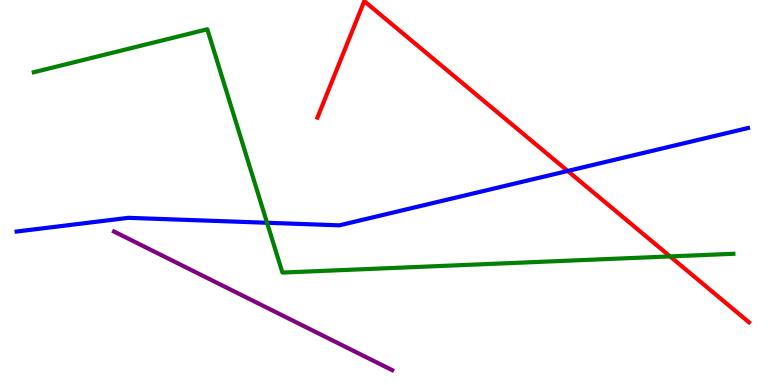[{'lines': ['blue', 'red'], 'intersections': [{'x': 7.33, 'y': 5.56}]}, {'lines': ['green', 'red'], 'intersections': [{'x': 8.65, 'y': 3.34}]}, {'lines': ['purple', 'red'], 'intersections': []}, {'lines': ['blue', 'green'], 'intersections': [{'x': 3.45, 'y': 4.21}]}, {'lines': ['blue', 'purple'], 'intersections': []}, {'lines': ['green', 'purple'], 'intersections': []}]